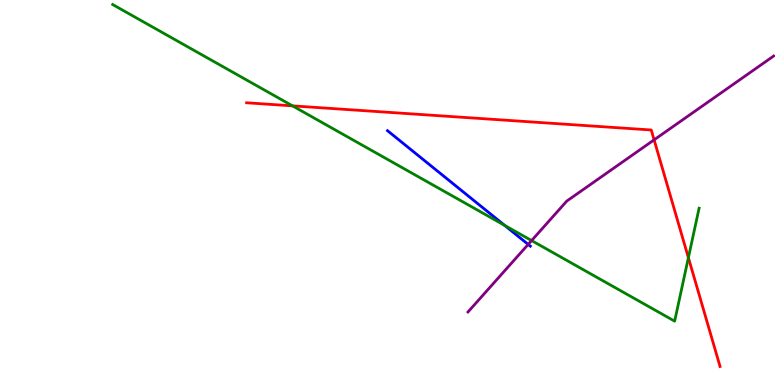[{'lines': ['blue', 'red'], 'intersections': []}, {'lines': ['green', 'red'], 'intersections': [{'x': 3.77, 'y': 7.25}, {'x': 8.88, 'y': 3.31}]}, {'lines': ['purple', 'red'], 'intersections': [{'x': 8.44, 'y': 6.37}]}, {'lines': ['blue', 'green'], 'intersections': [{'x': 6.51, 'y': 4.15}]}, {'lines': ['blue', 'purple'], 'intersections': [{'x': 6.82, 'y': 3.65}]}, {'lines': ['green', 'purple'], 'intersections': [{'x': 6.86, 'y': 3.75}]}]